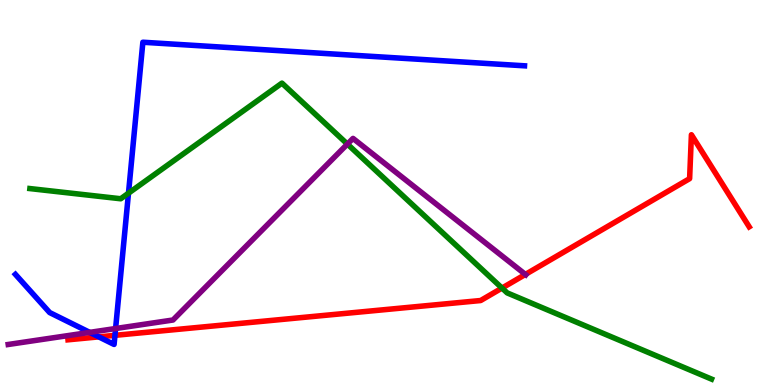[{'lines': ['blue', 'red'], 'intersections': [{'x': 1.27, 'y': 1.25}, {'x': 1.48, 'y': 1.29}]}, {'lines': ['green', 'red'], 'intersections': [{'x': 6.48, 'y': 2.52}]}, {'lines': ['purple', 'red'], 'intersections': [{'x': 6.78, 'y': 2.87}]}, {'lines': ['blue', 'green'], 'intersections': [{'x': 1.66, 'y': 4.98}]}, {'lines': ['blue', 'purple'], 'intersections': [{'x': 1.16, 'y': 1.37}, {'x': 1.49, 'y': 1.47}]}, {'lines': ['green', 'purple'], 'intersections': [{'x': 4.48, 'y': 6.26}]}]